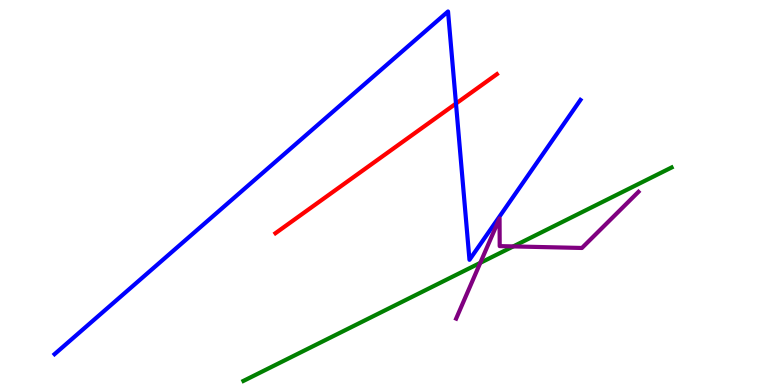[{'lines': ['blue', 'red'], 'intersections': [{'x': 5.88, 'y': 7.31}]}, {'lines': ['green', 'red'], 'intersections': []}, {'lines': ['purple', 'red'], 'intersections': []}, {'lines': ['blue', 'green'], 'intersections': []}, {'lines': ['blue', 'purple'], 'intersections': []}, {'lines': ['green', 'purple'], 'intersections': [{'x': 6.2, 'y': 3.17}, {'x': 6.62, 'y': 3.6}]}]